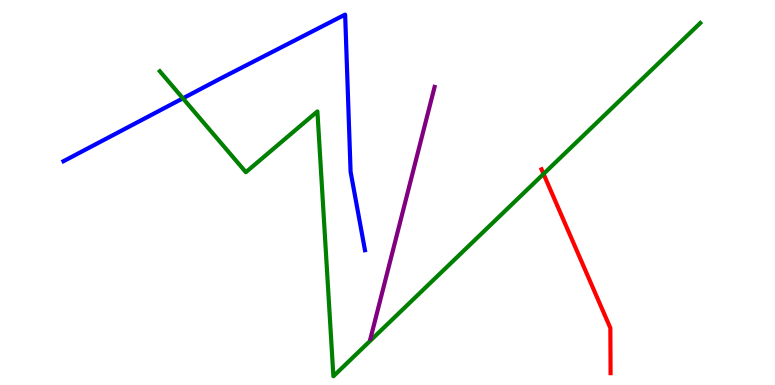[{'lines': ['blue', 'red'], 'intersections': []}, {'lines': ['green', 'red'], 'intersections': [{'x': 7.01, 'y': 5.48}]}, {'lines': ['purple', 'red'], 'intersections': []}, {'lines': ['blue', 'green'], 'intersections': [{'x': 2.36, 'y': 7.45}]}, {'lines': ['blue', 'purple'], 'intersections': []}, {'lines': ['green', 'purple'], 'intersections': []}]